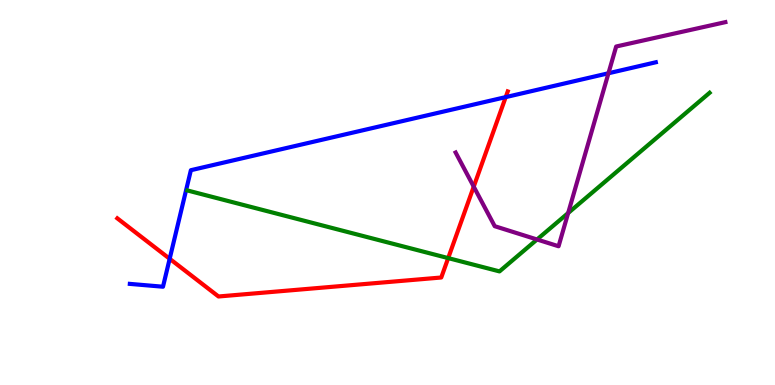[{'lines': ['blue', 'red'], 'intersections': [{'x': 2.19, 'y': 3.28}, {'x': 6.53, 'y': 7.48}]}, {'lines': ['green', 'red'], 'intersections': [{'x': 5.78, 'y': 3.3}]}, {'lines': ['purple', 'red'], 'intersections': [{'x': 6.11, 'y': 5.15}]}, {'lines': ['blue', 'green'], 'intersections': []}, {'lines': ['blue', 'purple'], 'intersections': [{'x': 7.85, 'y': 8.1}]}, {'lines': ['green', 'purple'], 'intersections': [{'x': 6.93, 'y': 3.78}, {'x': 7.33, 'y': 4.47}]}]